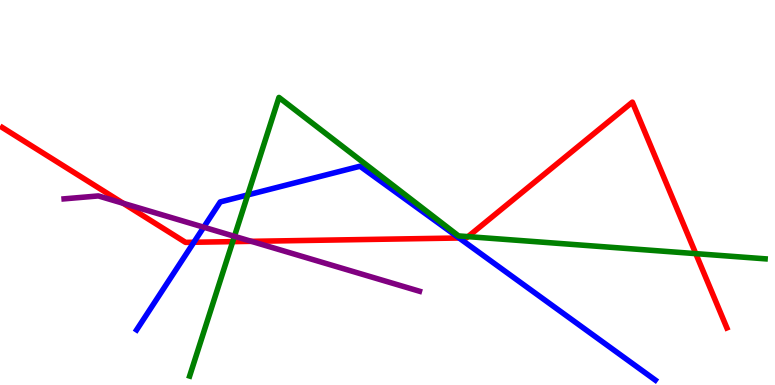[{'lines': ['blue', 'red'], 'intersections': [{'x': 2.5, 'y': 3.71}, {'x': 5.92, 'y': 3.82}]}, {'lines': ['green', 'red'], 'intersections': [{'x': 3.0, 'y': 3.72}, {'x': 6.04, 'y': 3.85}, {'x': 8.98, 'y': 3.41}]}, {'lines': ['purple', 'red'], 'intersections': [{'x': 1.59, 'y': 4.72}, {'x': 3.24, 'y': 3.73}]}, {'lines': ['blue', 'green'], 'intersections': [{'x': 3.2, 'y': 4.94}]}, {'lines': ['blue', 'purple'], 'intersections': [{'x': 2.63, 'y': 4.1}]}, {'lines': ['green', 'purple'], 'intersections': [{'x': 3.03, 'y': 3.86}]}]